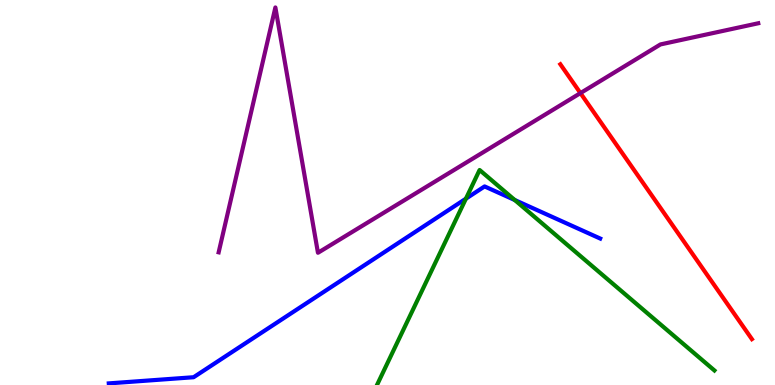[{'lines': ['blue', 'red'], 'intersections': []}, {'lines': ['green', 'red'], 'intersections': []}, {'lines': ['purple', 'red'], 'intersections': [{'x': 7.49, 'y': 7.58}]}, {'lines': ['blue', 'green'], 'intersections': [{'x': 6.01, 'y': 4.84}, {'x': 6.64, 'y': 4.8}]}, {'lines': ['blue', 'purple'], 'intersections': []}, {'lines': ['green', 'purple'], 'intersections': []}]